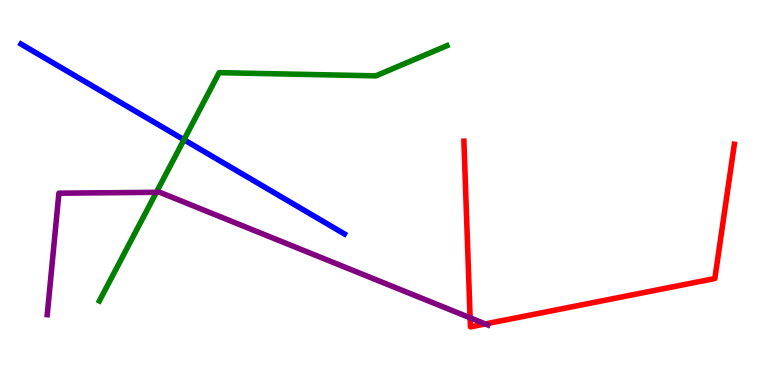[{'lines': ['blue', 'red'], 'intersections': []}, {'lines': ['green', 'red'], 'intersections': []}, {'lines': ['purple', 'red'], 'intersections': [{'x': 6.07, 'y': 1.75}, {'x': 6.26, 'y': 1.59}]}, {'lines': ['blue', 'green'], 'intersections': [{'x': 2.37, 'y': 6.37}]}, {'lines': ['blue', 'purple'], 'intersections': []}, {'lines': ['green', 'purple'], 'intersections': [{'x': 2.02, 'y': 5.01}]}]